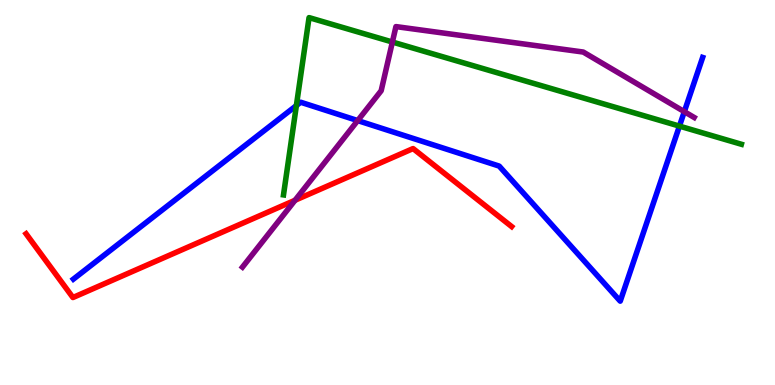[{'lines': ['blue', 'red'], 'intersections': []}, {'lines': ['green', 'red'], 'intersections': []}, {'lines': ['purple', 'red'], 'intersections': [{'x': 3.81, 'y': 4.8}]}, {'lines': ['blue', 'green'], 'intersections': [{'x': 3.82, 'y': 7.26}, {'x': 8.77, 'y': 6.72}]}, {'lines': ['blue', 'purple'], 'intersections': [{'x': 4.62, 'y': 6.87}, {'x': 8.83, 'y': 7.1}]}, {'lines': ['green', 'purple'], 'intersections': [{'x': 5.06, 'y': 8.91}]}]